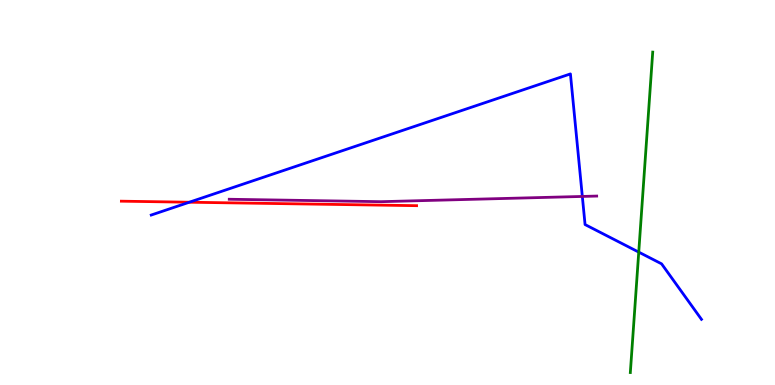[{'lines': ['blue', 'red'], 'intersections': [{'x': 2.44, 'y': 4.75}]}, {'lines': ['green', 'red'], 'intersections': []}, {'lines': ['purple', 'red'], 'intersections': []}, {'lines': ['blue', 'green'], 'intersections': [{'x': 8.24, 'y': 3.45}]}, {'lines': ['blue', 'purple'], 'intersections': [{'x': 7.51, 'y': 4.9}]}, {'lines': ['green', 'purple'], 'intersections': []}]